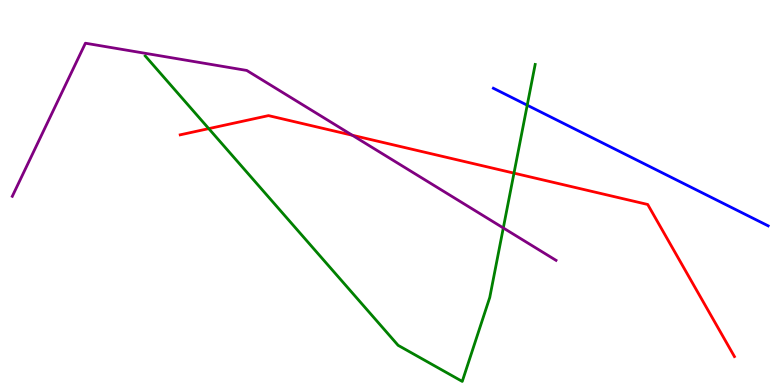[{'lines': ['blue', 'red'], 'intersections': []}, {'lines': ['green', 'red'], 'intersections': [{'x': 2.69, 'y': 6.66}, {'x': 6.63, 'y': 5.5}]}, {'lines': ['purple', 'red'], 'intersections': [{'x': 4.55, 'y': 6.49}]}, {'lines': ['blue', 'green'], 'intersections': [{'x': 6.8, 'y': 7.27}]}, {'lines': ['blue', 'purple'], 'intersections': []}, {'lines': ['green', 'purple'], 'intersections': [{'x': 6.49, 'y': 4.08}]}]